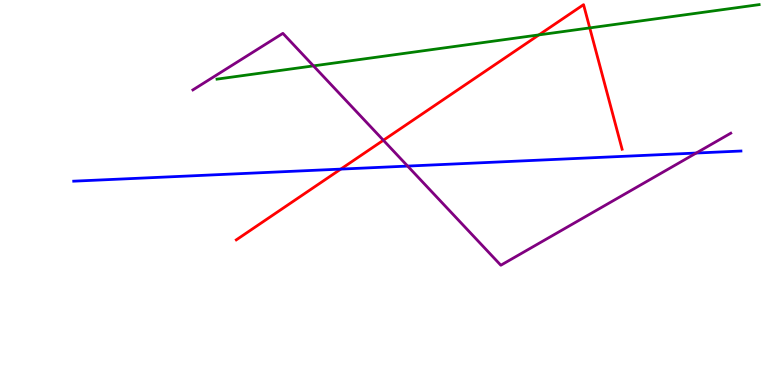[{'lines': ['blue', 'red'], 'intersections': [{'x': 4.4, 'y': 5.61}]}, {'lines': ['green', 'red'], 'intersections': [{'x': 6.95, 'y': 9.09}, {'x': 7.61, 'y': 9.28}]}, {'lines': ['purple', 'red'], 'intersections': [{'x': 4.95, 'y': 6.36}]}, {'lines': ['blue', 'green'], 'intersections': []}, {'lines': ['blue', 'purple'], 'intersections': [{'x': 5.26, 'y': 5.69}, {'x': 8.98, 'y': 6.02}]}, {'lines': ['green', 'purple'], 'intersections': [{'x': 4.04, 'y': 8.29}]}]